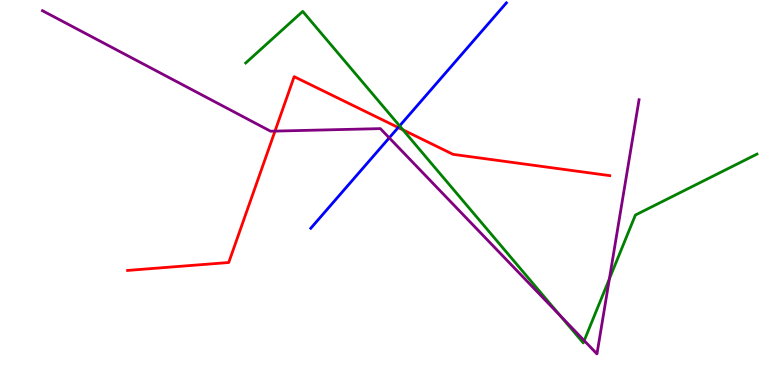[{'lines': ['blue', 'red'], 'intersections': [{'x': 5.14, 'y': 6.69}]}, {'lines': ['green', 'red'], 'intersections': [{'x': 5.2, 'y': 6.63}]}, {'lines': ['purple', 'red'], 'intersections': [{'x': 3.55, 'y': 6.59}]}, {'lines': ['blue', 'green'], 'intersections': [{'x': 5.16, 'y': 6.73}]}, {'lines': ['blue', 'purple'], 'intersections': [{'x': 5.02, 'y': 6.42}]}, {'lines': ['green', 'purple'], 'intersections': [{'x': 7.23, 'y': 1.8}, {'x': 7.54, 'y': 1.15}, {'x': 7.86, 'y': 2.76}]}]